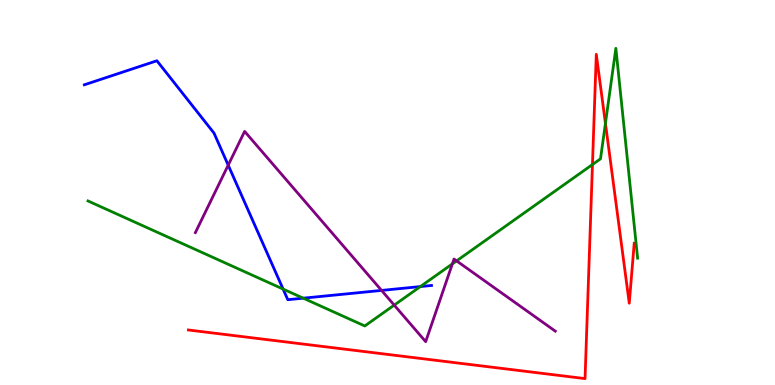[{'lines': ['blue', 'red'], 'intersections': []}, {'lines': ['green', 'red'], 'intersections': [{'x': 7.64, 'y': 5.73}, {'x': 7.81, 'y': 6.8}]}, {'lines': ['purple', 'red'], 'intersections': []}, {'lines': ['blue', 'green'], 'intersections': [{'x': 3.65, 'y': 2.49}, {'x': 3.91, 'y': 2.26}, {'x': 5.42, 'y': 2.56}]}, {'lines': ['blue', 'purple'], 'intersections': [{'x': 2.94, 'y': 5.71}, {'x': 4.92, 'y': 2.46}]}, {'lines': ['green', 'purple'], 'intersections': [{'x': 5.09, 'y': 2.07}, {'x': 5.84, 'y': 3.15}, {'x': 5.89, 'y': 3.22}]}]